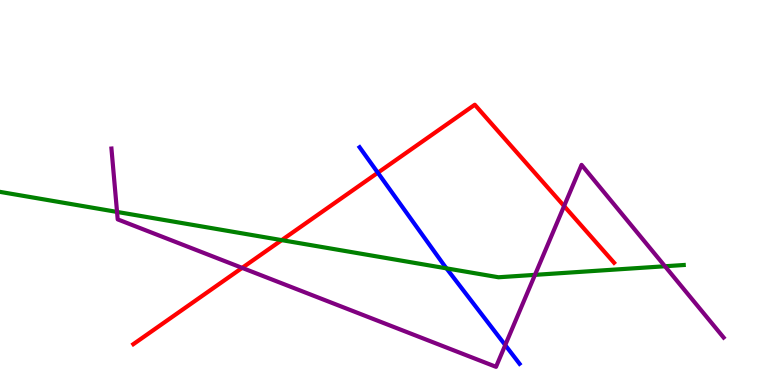[{'lines': ['blue', 'red'], 'intersections': [{'x': 4.88, 'y': 5.51}]}, {'lines': ['green', 'red'], 'intersections': [{'x': 3.63, 'y': 3.76}]}, {'lines': ['purple', 'red'], 'intersections': [{'x': 3.12, 'y': 3.04}, {'x': 7.28, 'y': 4.65}]}, {'lines': ['blue', 'green'], 'intersections': [{'x': 5.76, 'y': 3.03}]}, {'lines': ['blue', 'purple'], 'intersections': [{'x': 6.52, 'y': 1.04}]}, {'lines': ['green', 'purple'], 'intersections': [{'x': 1.51, 'y': 4.5}, {'x': 6.9, 'y': 2.86}, {'x': 8.58, 'y': 3.08}]}]